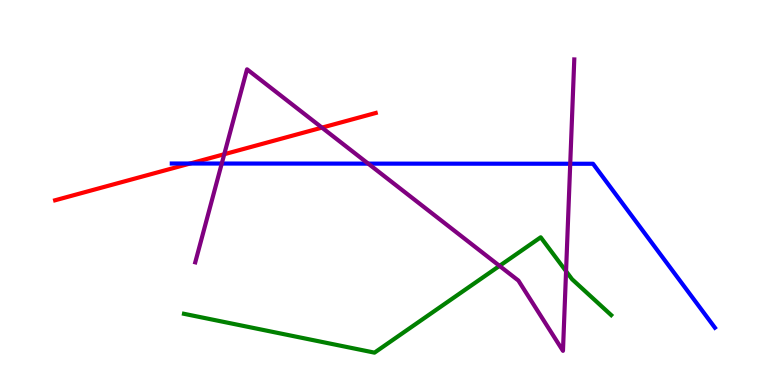[{'lines': ['blue', 'red'], 'intersections': [{'x': 2.45, 'y': 5.75}]}, {'lines': ['green', 'red'], 'intersections': []}, {'lines': ['purple', 'red'], 'intersections': [{'x': 2.89, 'y': 5.99}, {'x': 4.15, 'y': 6.69}]}, {'lines': ['blue', 'green'], 'intersections': []}, {'lines': ['blue', 'purple'], 'intersections': [{'x': 2.86, 'y': 5.75}, {'x': 4.75, 'y': 5.75}, {'x': 7.36, 'y': 5.75}]}, {'lines': ['green', 'purple'], 'intersections': [{'x': 6.45, 'y': 3.09}, {'x': 7.3, 'y': 2.96}]}]